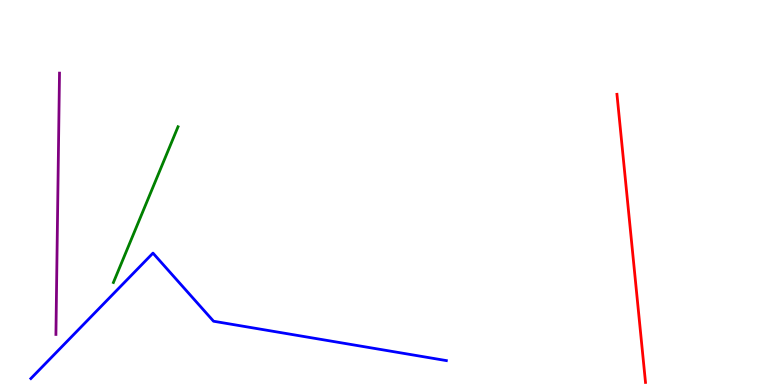[{'lines': ['blue', 'red'], 'intersections': []}, {'lines': ['green', 'red'], 'intersections': []}, {'lines': ['purple', 'red'], 'intersections': []}, {'lines': ['blue', 'green'], 'intersections': []}, {'lines': ['blue', 'purple'], 'intersections': []}, {'lines': ['green', 'purple'], 'intersections': []}]